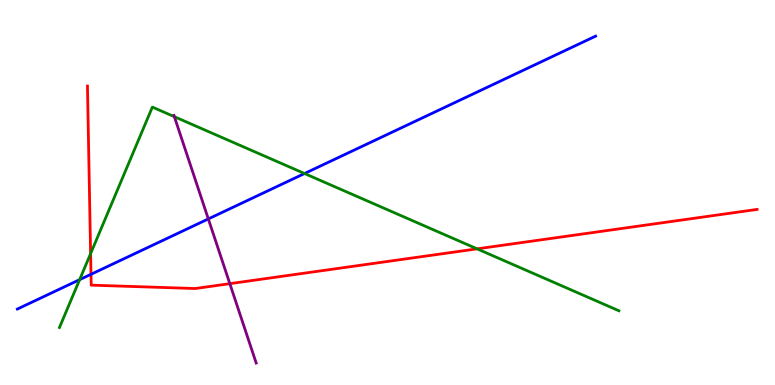[{'lines': ['blue', 'red'], 'intersections': [{'x': 1.17, 'y': 2.88}]}, {'lines': ['green', 'red'], 'intersections': [{'x': 1.17, 'y': 3.41}, {'x': 6.16, 'y': 3.54}]}, {'lines': ['purple', 'red'], 'intersections': [{'x': 2.97, 'y': 2.63}]}, {'lines': ['blue', 'green'], 'intersections': [{'x': 1.03, 'y': 2.74}, {'x': 3.93, 'y': 5.49}]}, {'lines': ['blue', 'purple'], 'intersections': [{'x': 2.69, 'y': 4.31}]}, {'lines': ['green', 'purple'], 'intersections': [{'x': 2.25, 'y': 6.97}]}]